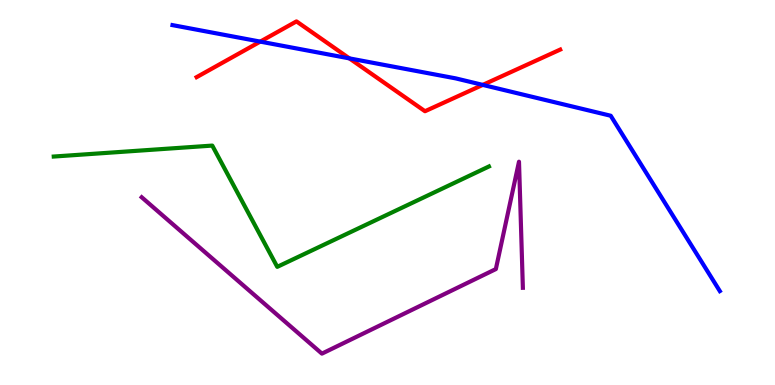[{'lines': ['blue', 'red'], 'intersections': [{'x': 3.36, 'y': 8.92}, {'x': 4.51, 'y': 8.48}, {'x': 6.23, 'y': 7.79}]}, {'lines': ['green', 'red'], 'intersections': []}, {'lines': ['purple', 'red'], 'intersections': []}, {'lines': ['blue', 'green'], 'intersections': []}, {'lines': ['blue', 'purple'], 'intersections': []}, {'lines': ['green', 'purple'], 'intersections': []}]